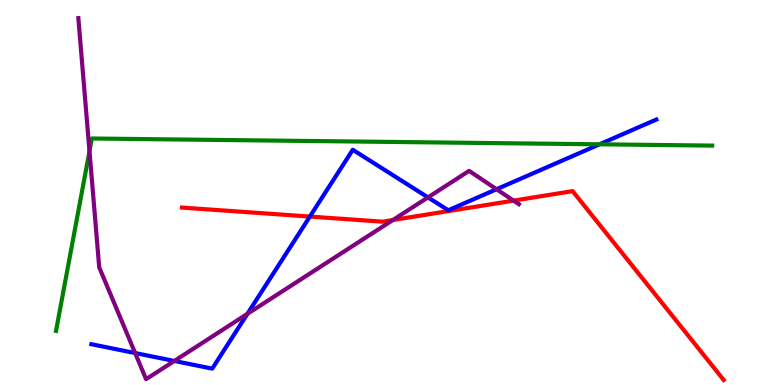[{'lines': ['blue', 'red'], 'intersections': [{'x': 4.0, 'y': 4.37}]}, {'lines': ['green', 'red'], 'intersections': []}, {'lines': ['purple', 'red'], 'intersections': [{'x': 5.07, 'y': 4.29}, {'x': 6.63, 'y': 4.79}]}, {'lines': ['blue', 'green'], 'intersections': [{'x': 7.74, 'y': 6.25}]}, {'lines': ['blue', 'purple'], 'intersections': [{'x': 1.74, 'y': 0.83}, {'x': 2.25, 'y': 0.624}, {'x': 3.19, 'y': 1.85}, {'x': 5.52, 'y': 4.87}, {'x': 6.41, 'y': 5.08}]}, {'lines': ['green', 'purple'], 'intersections': [{'x': 1.15, 'y': 6.07}]}]